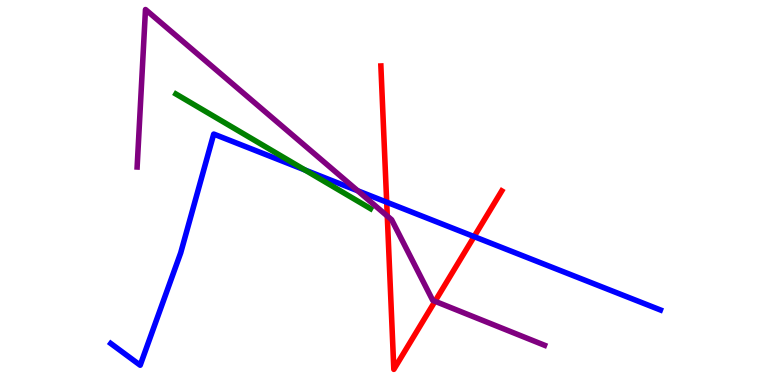[{'lines': ['blue', 'red'], 'intersections': [{'x': 4.99, 'y': 4.75}, {'x': 6.12, 'y': 3.85}]}, {'lines': ['green', 'red'], 'intersections': []}, {'lines': ['purple', 'red'], 'intersections': [{'x': 5.0, 'y': 4.39}, {'x': 5.61, 'y': 2.17}]}, {'lines': ['blue', 'green'], 'intersections': [{'x': 3.93, 'y': 5.59}]}, {'lines': ['blue', 'purple'], 'intersections': [{'x': 4.62, 'y': 5.05}]}, {'lines': ['green', 'purple'], 'intersections': []}]